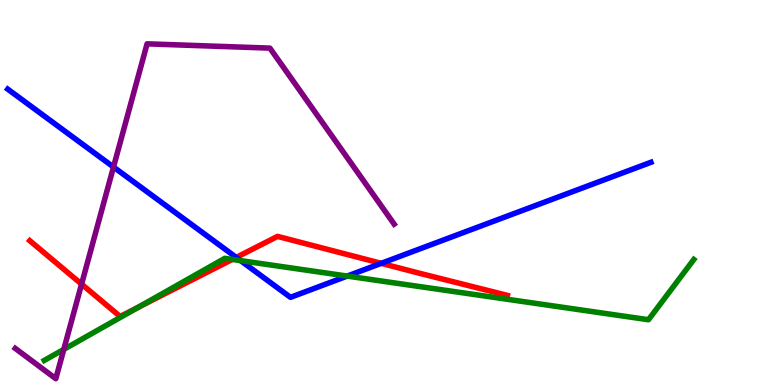[{'lines': ['blue', 'red'], 'intersections': [{'x': 3.05, 'y': 3.31}, {'x': 4.92, 'y': 3.16}]}, {'lines': ['green', 'red'], 'intersections': [{'x': 1.78, 'y': 2.02}, {'x': 3.0, 'y': 3.26}]}, {'lines': ['purple', 'red'], 'intersections': [{'x': 1.05, 'y': 2.62}]}, {'lines': ['blue', 'green'], 'intersections': [{'x': 3.1, 'y': 3.23}, {'x': 4.48, 'y': 2.83}]}, {'lines': ['blue', 'purple'], 'intersections': [{'x': 1.46, 'y': 5.66}]}, {'lines': ['green', 'purple'], 'intersections': [{'x': 0.823, 'y': 0.925}]}]